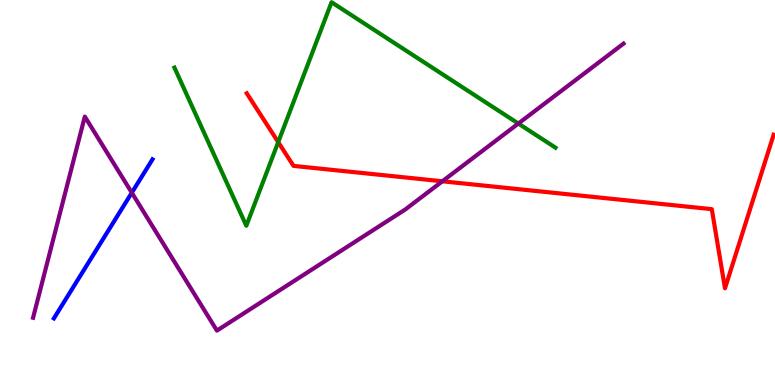[{'lines': ['blue', 'red'], 'intersections': []}, {'lines': ['green', 'red'], 'intersections': [{'x': 3.59, 'y': 6.31}]}, {'lines': ['purple', 'red'], 'intersections': [{'x': 5.71, 'y': 5.29}]}, {'lines': ['blue', 'green'], 'intersections': []}, {'lines': ['blue', 'purple'], 'intersections': [{'x': 1.7, 'y': 4.99}]}, {'lines': ['green', 'purple'], 'intersections': [{'x': 6.69, 'y': 6.79}]}]